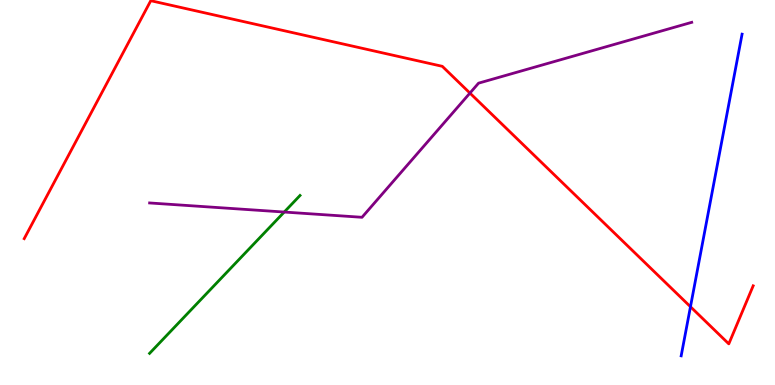[{'lines': ['blue', 'red'], 'intersections': [{'x': 8.91, 'y': 2.03}]}, {'lines': ['green', 'red'], 'intersections': []}, {'lines': ['purple', 'red'], 'intersections': [{'x': 6.06, 'y': 7.58}]}, {'lines': ['blue', 'green'], 'intersections': []}, {'lines': ['blue', 'purple'], 'intersections': []}, {'lines': ['green', 'purple'], 'intersections': [{'x': 3.67, 'y': 4.49}]}]